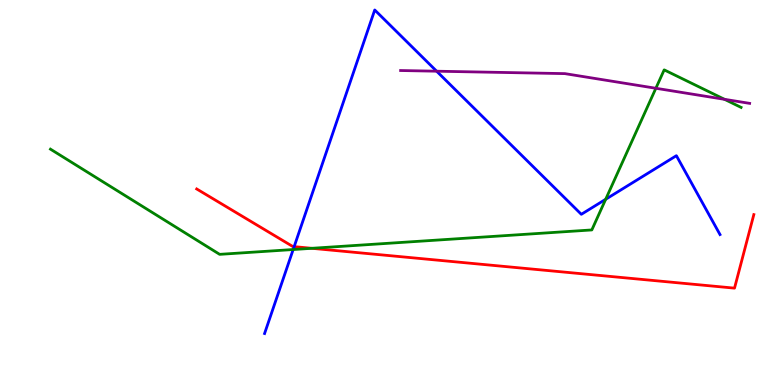[{'lines': ['blue', 'red'], 'intersections': [{'x': 3.8, 'y': 3.59}]}, {'lines': ['green', 'red'], 'intersections': [{'x': 4.02, 'y': 3.55}]}, {'lines': ['purple', 'red'], 'intersections': []}, {'lines': ['blue', 'green'], 'intersections': [{'x': 3.78, 'y': 3.52}, {'x': 7.82, 'y': 4.82}]}, {'lines': ['blue', 'purple'], 'intersections': [{'x': 5.63, 'y': 8.15}]}, {'lines': ['green', 'purple'], 'intersections': [{'x': 8.46, 'y': 7.71}, {'x': 9.35, 'y': 7.42}]}]